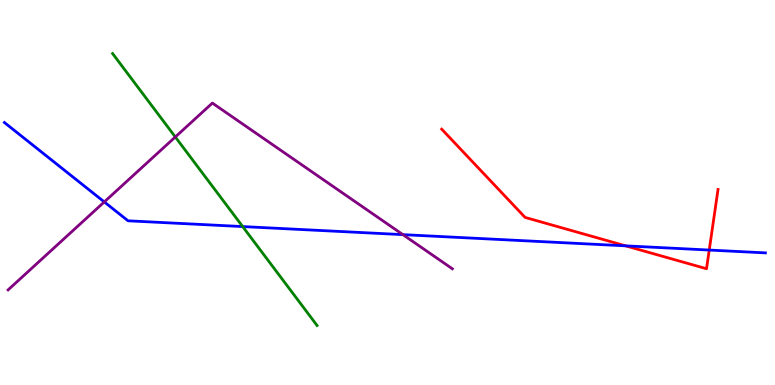[{'lines': ['blue', 'red'], 'intersections': [{'x': 8.07, 'y': 3.61}, {'x': 9.15, 'y': 3.51}]}, {'lines': ['green', 'red'], 'intersections': []}, {'lines': ['purple', 'red'], 'intersections': []}, {'lines': ['blue', 'green'], 'intersections': [{'x': 3.13, 'y': 4.12}]}, {'lines': ['blue', 'purple'], 'intersections': [{'x': 1.35, 'y': 4.76}, {'x': 5.2, 'y': 3.91}]}, {'lines': ['green', 'purple'], 'intersections': [{'x': 2.26, 'y': 6.44}]}]